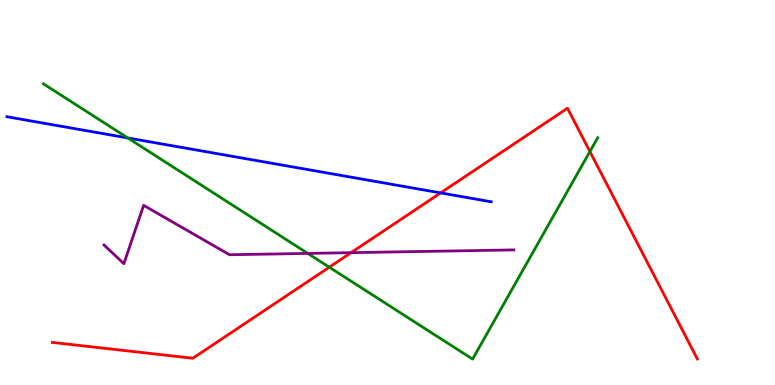[{'lines': ['blue', 'red'], 'intersections': [{'x': 5.69, 'y': 4.99}]}, {'lines': ['green', 'red'], 'intersections': [{'x': 4.25, 'y': 3.06}, {'x': 7.61, 'y': 6.06}]}, {'lines': ['purple', 'red'], 'intersections': [{'x': 4.53, 'y': 3.44}]}, {'lines': ['blue', 'green'], 'intersections': [{'x': 1.65, 'y': 6.42}]}, {'lines': ['blue', 'purple'], 'intersections': []}, {'lines': ['green', 'purple'], 'intersections': [{'x': 3.97, 'y': 3.42}]}]